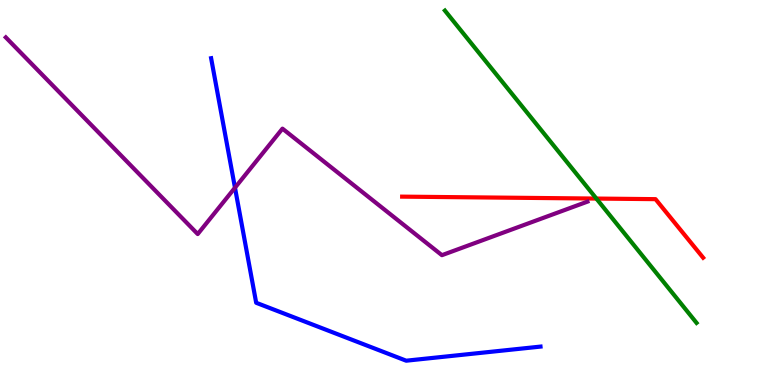[{'lines': ['blue', 'red'], 'intersections': []}, {'lines': ['green', 'red'], 'intersections': [{'x': 7.7, 'y': 4.84}]}, {'lines': ['purple', 'red'], 'intersections': []}, {'lines': ['blue', 'green'], 'intersections': []}, {'lines': ['blue', 'purple'], 'intersections': [{'x': 3.03, 'y': 5.12}]}, {'lines': ['green', 'purple'], 'intersections': []}]